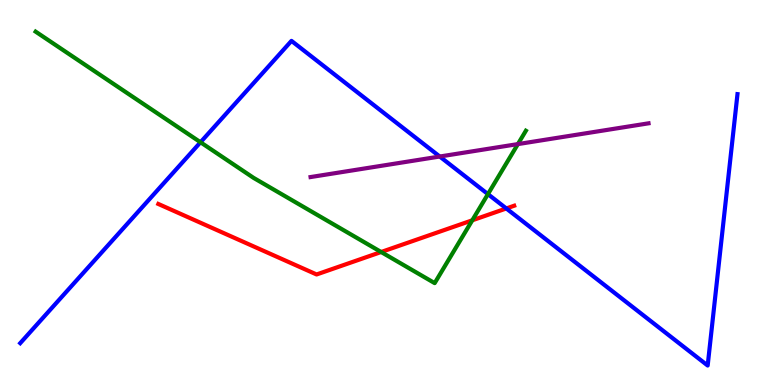[{'lines': ['blue', 'red'], 'intersections': [{'x': 6.53, 'y': 4.59}]}, {'lines': ['green', 'red'], 'intersections': [{'x': 4.92, 'y': 3.45}, {'x': 6.09, 'y': 4.28}]}, {'lines': ['purple', 'red'], 'intersections': []}, {'lines': ['blue', 'green'], 'intersections': [{'x': 2.59, 'y': 6.3}, {'x': 6.3, 'y': 4.96}]}, {'lines': ['blue', 'purple'], 'intersections': [{'x': 5.67, 'y': 5.93}]}, {'lines': ['green', 'purple'], 'intersections': [{'x': 6.68, 'y': 6.26}]}]